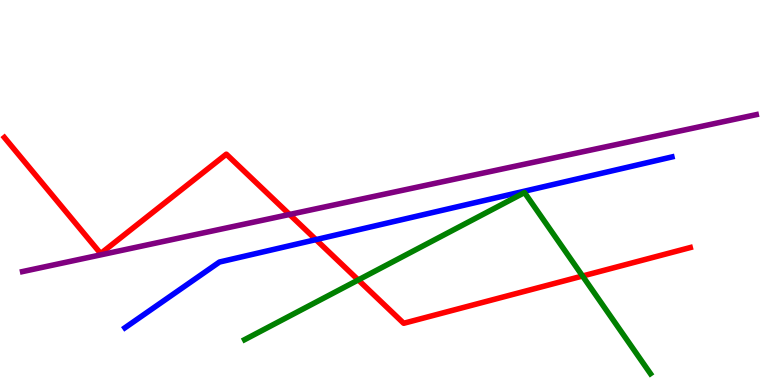[{'lines': ['blue', 'red'], 'intersections': [{'x': 4.08, 'y': 3.78}]}, {'lines': ['green', 'red'], 'intersections': [{'x': 4.62, 'y': 2.73}, {'x': 7.52, 'y': 2.83}]}, {'lines': ['purple', 'red'], 'intersections': [{'x': 3.74, 'y': 4.43}]}, {'lines': ['blue', 'green'], 'intersections': []}, {'lines': ['blue', 'purple'], 'intersections': []}, {'lines': ['green', 'purple'], 'intersections': []}]